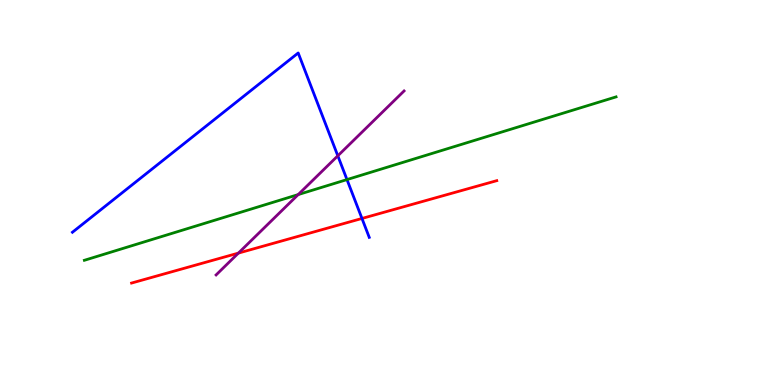[{'lines': ['blue', 'red'], 'intersections': [{'x': 4.67, 'y': 4.33}]}, {'lines': ['green', 'red'], 'intersections': []}, {'lines': ['purple', 'red'], 'intersections': [{'x': 3.08, 'y': 3.43}]}, {'lines': ['blue', 'green'], 'intersections': [{'x': 4.48, 'y': 5.34}]}, {'lines': ['blue', 'purple'], 'intersections': [{'x': 4.36, 'y': 5.95}]}, {'lines': ['green', 'purple'], 'intersections': [{'x': 3.85, 'y': 4.95}]}]